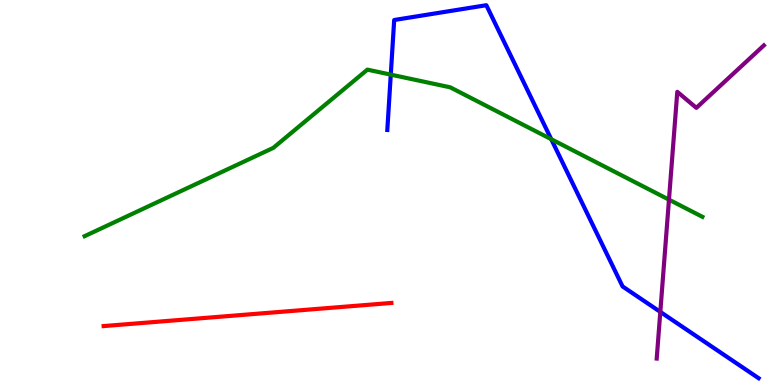[{'lines': ['blue', 'red'], 'intersections': []}, {'lines': ['green', 'red'], 'intersections': []}, {'lines': ['purple', 'red'], 'intersections': []}, {'lines': ['blue', 'green'], 'intersections': [{'x': 5.04, 'y': 8.06}, {'x': 7.11, 'y': 6.38}]}, {'lines': ['blue', 'purple'], 'intersections': [{'x': 8.52, 'y': 1.9}]}, {'lines': ['green', 'purple'], 'intersections': [{'x': 8.63, 'y': 4.81}]}]